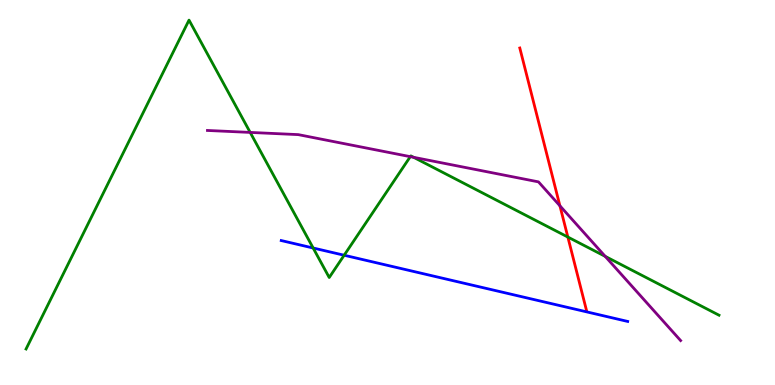[{'lines': ['blue', 'red'], 'intersections': []}, {'lines': ['green', 'red'], 'intersections': [{'x': 7.33, 'y': 3.84}]}, {'lines': ['purple', 'red'], 'intersections': [{'x': 7.22, 'y': 4.65}]}, {'lines': ['blue', 'green'], 'intersections': [{'x': 4.04, 'y': 3.56}, {'x': 4.44, 'y': 3.37}]}, {'lines': ['blue', 'purple'], 'intersections': []}, {'lines': ['green', 'purple'], 'intersections': [{'x': 3.23, 'y': 6.56}, {'x': 5.29, 'y': 5.93}, {'x': 5.34, 'y': 5.91}, {'x': 7.81, 'y': 3.34}]}]